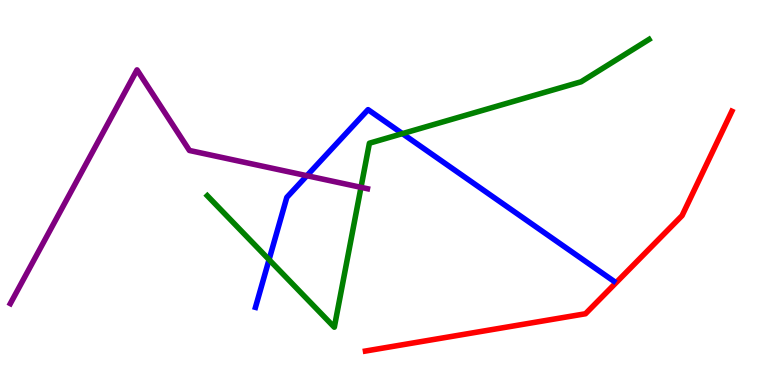[{'lines': ['blue', 'red'], 'intersections': []}, {'lines': ['green', 'red'], 'intersections': []}, {'lines': ['purple', 'red'], 'intersections': []}, {'lines': ['blue', 'green'], 'intersections': [{'x': 3.47, 'y': 3.26}, {'x': 5.19, 'y': 6.53}]}, {'lines': ['blue', 'purple'], 'intersections': [{'x': 3.96, 'y': 5.44}]}, {'lines': ['green', 'purple'], 'intersections': [{'x': 4.66, 'y': 5.13}]}]